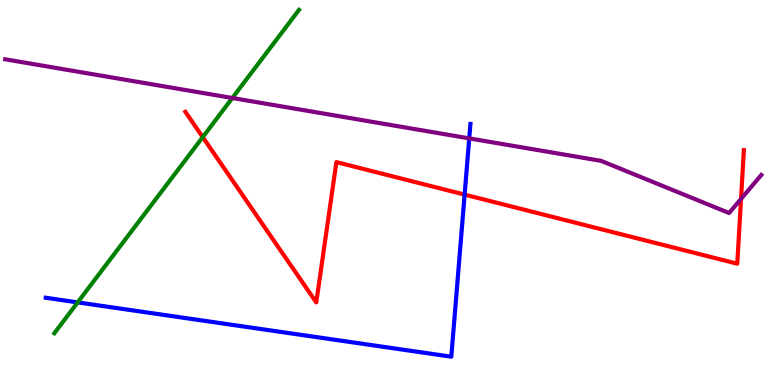[{'lines': ['blue', 'red'], 'intersections': [{'x': 6.0, 'y': 4.95}]}, {'lines': ['green', 'red'], 'intersections': [{'x': 2.62, 'y': 6.44}]}, {'lines': ['purple', 'red'], 'intersections': [{'x': 9.56, 'y': 4.83}]}, {'lines': ['blue', 'green'], 'intersections': [{'x': 1.0, 'y': 2.15}]}, {'lines': ['blue', 'purple'], 'intersections': [{'x': 6.05, 'y': 6.41}]}, {'lines': ['green', 'purple'], 'intersections': [{'x': 3.0, 'y': 7.45}]}]